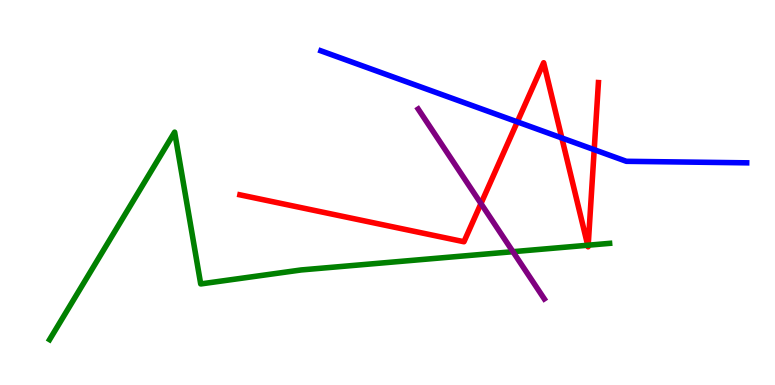[{'lines': ['blue', 'red'], 'intersections': [{'x': 6.68, 'y': 6.83}, {'x': 7.25, 'y': 6.42}, {'x': 7.67, 'y': 6.11}]}, {'lines': ['green', 'red'], 'intersections': [{'x': 7.58, 'y': 3.63}, {'x': 7.59, 'y': 3.63}]}, {'lines': ['purple', 'red'], 'intersections': [{'x': 6.21, 'y': 4.71}]}, {'lines': ['blue', 'green'], 'intersections': []}, {'lines': ['blue', 'purple'], 'intersections': []}, {'lines': ['green', 'purple'], 'intersections': [{'x': 6.62, 'y': 3.46}]}]